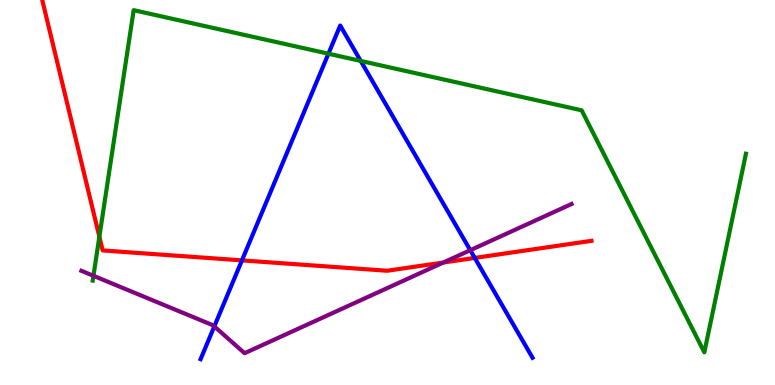[{'lines': ['blue', 'red'], 'intersections': [{'x': 3.12, 'y': 3.24}, {'x': 6.13, 'y': 3.3}]}, {'lines': ['green', 'red'], 'intersections': [{'x': 1.28, 'y': 3.85}]}, {'lines': ['purple', 'red'], 'intersections': [{'x': 5.72, 'y': 3.18}]}, {'lines': ['blue', 'green'], 'intersections': [{'x': 4.24, 'y': 8.6}, {'x': 4.65, 'y': 8.42}]}, {'lines': ['blue', 'purple'], 'intersections': [{'x': 2.77, 'y': 1.52}, {'x': 6.07, 'y': 3.5}]}, {'lines': ['green', 'purple'], 'intersections': [{'x': 1.21, 'y': 2.84}]}]